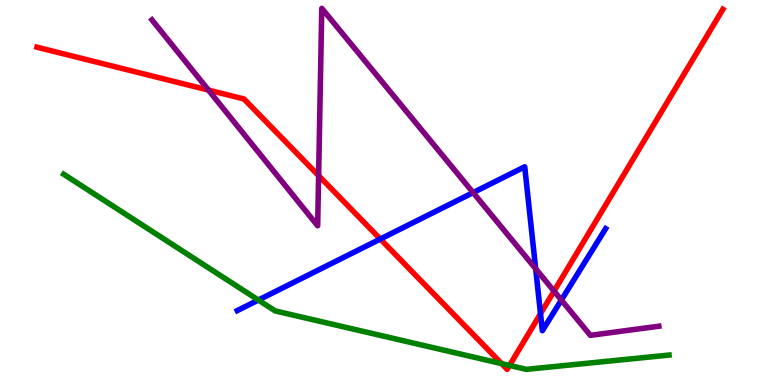[{'lines': ['blue', 'red'], 'intersections': [{'x': 4.91, 'y': 3.79}, {'x': 6.97, 'y': 1.85}]}, {'lines': ['green', 'red'], 'intersections': [{'x': 6.47, 'y': 0.556}, {'x': 6.57, 'y': 0.508}]}, {'lines': ['purple', 'red'], 'intersections': [{'x': 2.69, 'y': 7.66}, {'x': 4.11, 'y': 5.44}, {'x': 7.15, 'y': 2.44}]}, {'lines': ['blue', 'green'], 'intersections': [{'x': 3.33, 'y': 2.21}]}, {'lines': ['blue', 'purple'], 'intersections': [{'x': 6.1, 'y': 5.0}, {'x': 6.91, 'y': 3.02}, {'x': 7.24, 'y': 2.21}]}, {'lines': ['green', 'purple'], 'intersections': []}]